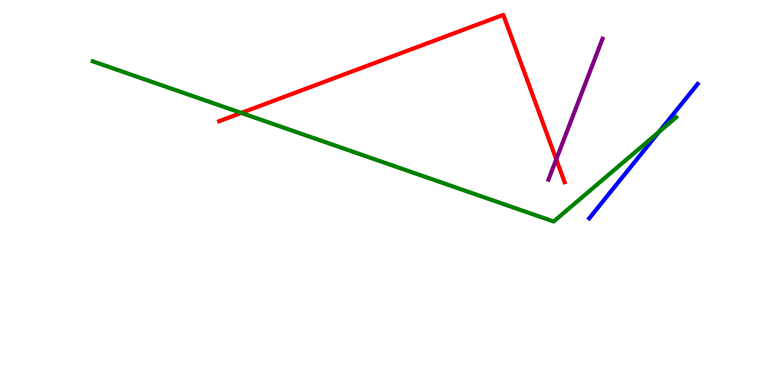[{'lines': ['blue', 'red'], 'intersections': []}, {'lines': ['green', 'red'], 'intersections': [{'x': 3.11, 'y': 7.07}]}, {'lines': ['purple', 'red'], 'intersections': [{'x': 7.18, 'y': 5.86}]}, {'lines': ['blue', 'green'], 'intersections': [{'x': 8.5, 'y': 6.57}]}, {'lines': ['blue', 'purple'], 'intersections': []}, {'lines': ['green', 'purple'], 'intersections': []}]